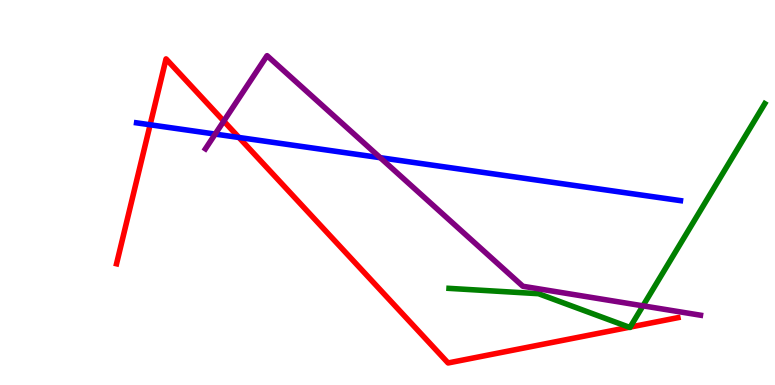[{'lines': ['blue', 'red'], 'intersections': [{'x': 1.94, 'y': 6.76}, {'x': 3.08, 'y': 6.43}]}, {'lines': ['green', 'red'], 'intersections': [{'x': 8.12, 'y': 1.5}, {'x': 8.13, 'y': 1.5}]}, {'lines': ['purple', 'red'], 'intersections': [{'x': 2.89, 'y': 6.85}]}, {'lines': ['blue', 'green'], 'intersections': []}, {'lines': ['blue', 'purple'], 'intersections': [{'x': 2.78, 'y': 6.52}, {'x': 4.91, 'y': 5.9}]}, {'lines': ['green', 'purple'], 'intersections': [{'x': 8.3, 'y': 2.06}]}]